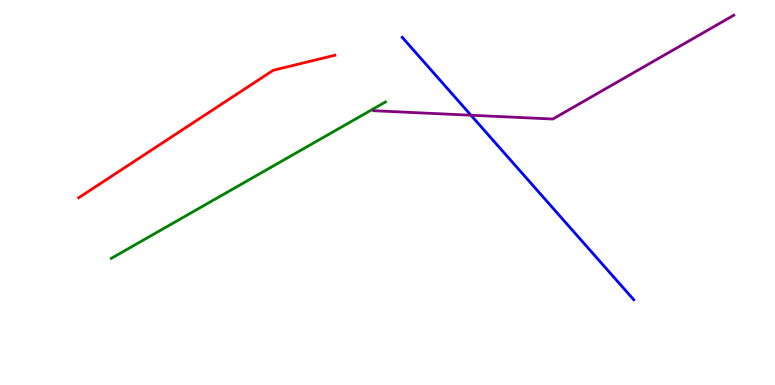[{'lines': ['blue', 'red'], 'intersections': []}, {'lines': ['green', 'red'], 'intersections': []}, {'lines': ['purple', 'red'], 'intersections': []}, {'lines': ['blue', 'green'], 'intersections': []}, {'lines': ['blue', 'purple'], 'intersections': [{'x': 6.08, 'y': 7.01}]}, {'lines': ['green', 'purple'], 'intersections': []}]